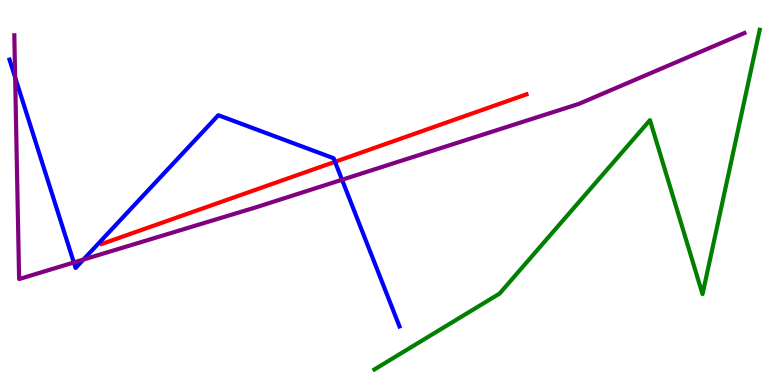[{'lines': ['blue', 'red'], 'intersections': [{'x': 4.32, 'y': 5.8}]}, {'lines': ['green', 'red'], 'intersections': []}, {'lines': ['purple', 'red'], 'intersections': []}, {'lines': ['blue', 'green'], 'intersections': []}, {'lines': ['blue', 'purple'], 'intersections': [{'x': 0.195, 'y': 7.99}, {'x': 0.953, 'y': 3.18}, {'x': 1.08, 'y': 3.26}, {'x': 4.41, 'y': 5.33}]}, {'lines': ['green', 'purple'], 'intersections': []}]